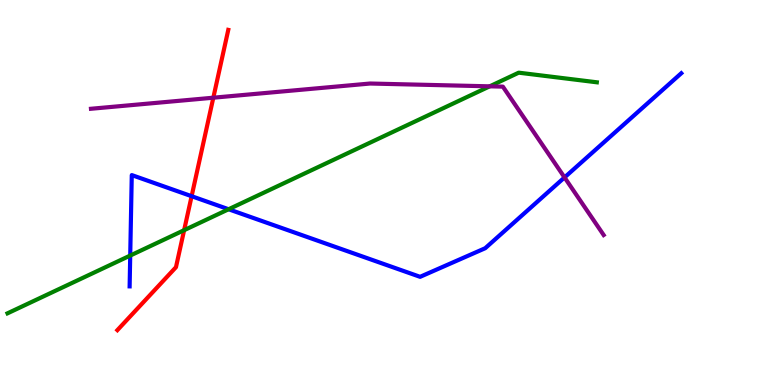[{'lines': ['blue', 'red'], 'intersections': [{'x': 2.47, 'y': 4.9}]}, {'lines': ['green', 'red'], 'intersections': [{'x': 2.38, 'y': 4.02}]}, {'lines': ['purple', 'red'], 'intersections': [{'x': 2.75, 'y': 7.46}]}, {'lines': ['blue', 'green'], 'intersections': [{'x': 1.68, 'y': 3.36}, {'x': 2.95, 'y': 4.56}]}, {'lines': ['blue', 'purple'], 'intersections': [{'x': 7.28, 'y': 5.39}]}, {'lines': ['green', 'purple'], 'intersections': [{'x': 6.32, 'y': 7.76}]}]